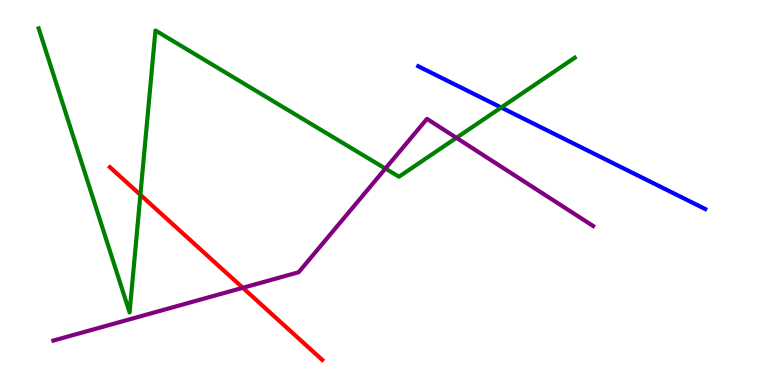[{'lines': ['blue', 'red'], 'intersections': []}, {'lines': ['green', 'red'], 'intersections': [{'x': 1.81, 'y': 4.94}]}, {'lines': ['purple', 'red'], 'intersections': [{'x': 3.13, 'y': 2.52}]}, {'lines': ['blue', 'green'], 'intersections': [{'x': 6.47, 'y': 7.21}]}, {'lines': ['blue', 'purple'], 'intersections': []}, {'lines': ['green', 'purple'], 'intersections': [{'x': 4.97, 'y': 5.62}, {'x': 5.89, 'y': 6.42}]}]